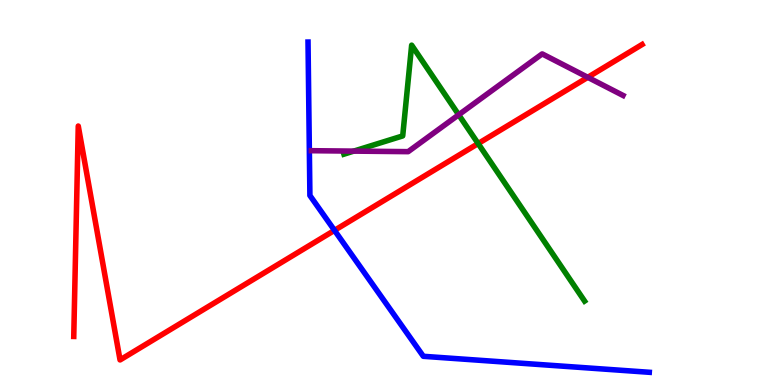[{'lines': ['blue', 'red'], 'intersections': [{'x': 4.32, 'y': 4.02}]}, {'lines': ['green', 'red'], 'intersections': [{'x': 6.17, 'y': 6.27}]}, {'lines': ['purple', 'red'], 'intersections': [{'x': 7.58, 'y': 7.99}]}, {'lines': ['blue', 'green'], 'intersections': []}, {'lines': ['blue', 'purple'], 'intersections': []}, {'lines': ['green', 'purple'], 'intersections': [{'x': 4.56, 'y': 6.07}, {'x': 5.92, 'y': 7.02}]}]